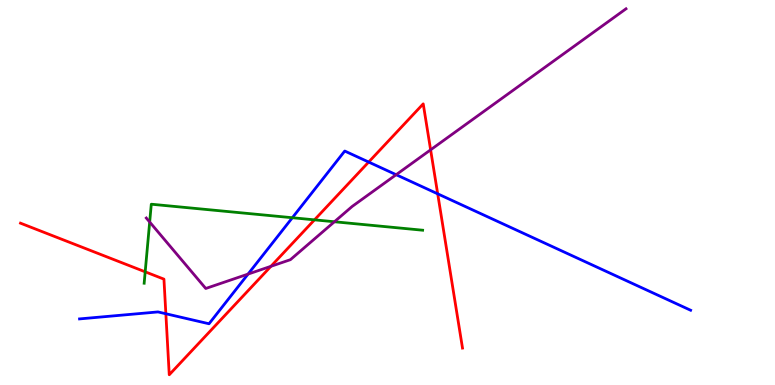[{'lines': ['blue', 'red'], 'intersections': [{'x': 2.14, 'y': 1.85}, {'x': 4.76, 'y': 5.79}, {'x': 5.65, 'y': 4.97}]}, {'lines': ['green', 'red'], 'intersections': [{'x': 1.87, 'y': 2.94}, {'x': 4.06, 'y': 4.29}]}, {'lines': ['purple', 'red'], 'intersections': [{'x': 3.5, 'y': 3.08}, {'x': 5.56, 'y': 6.11}]}, {'lines': ['blue', 'green'], 'intersections': [{'x': 3.77, 'y': 4.34}]}, {'lines': ['blue', 'purple'], 'intersections': [{'x': 3.2, 'y': 2.88}, {'x': 5.11, 'y': 5.46}]}, {'lines': ['green', 'purple'], 'intersections': [{'x': 1.93, 'y': 4.23}, {'x': 4.31, 'y': 4.24}]}]